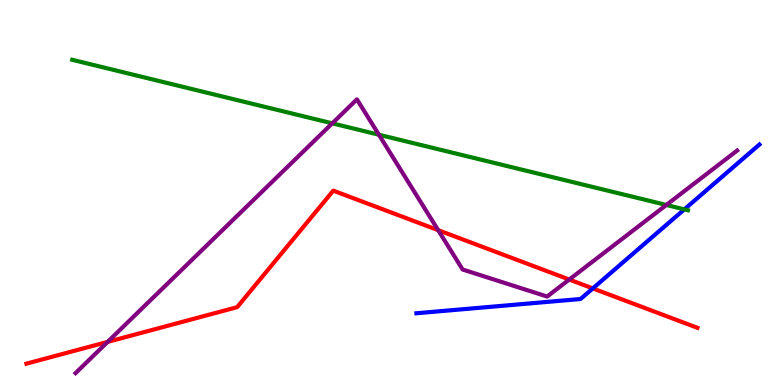[{'lines': ['blue', 'red'], 'intersections': [{'x': 7.65, 'y': 2.51}]}, {'lines': ['green', 'red'], 'intersections': []}, {'lines': ['purple', 'red'], 'intersections': [{'x': 1.39, 'y': 1.12}, {'x': 5.65, 'y': 4.02}, {'x': 7.35, 'y': 2.74}]}, {'lines': ['blue', 'green'], 'intersections': [{'x': 8.83, 'y': 4.56}]}, {'lines': ['blue', 'purple'], 'intersections': []}, {'lines': ['green', 'purple'], 'intersections': [{'x': 4.29, 'y': 6.8}, {'x': 4.89, 'y': 6.5}, {'x': 8.6, 'y': 4.68}]}]